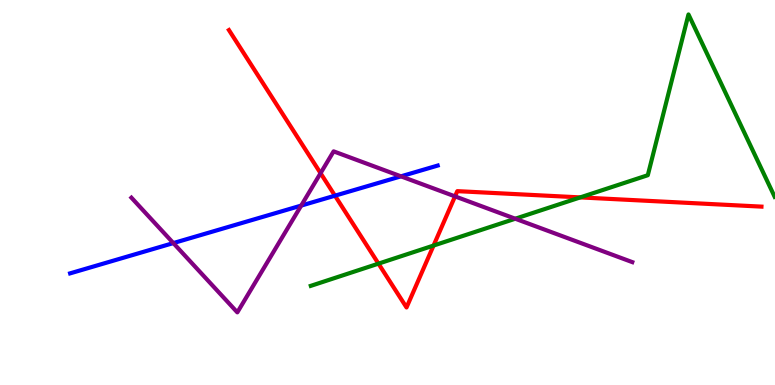[{'lines': ['blue', 'red'], 'intersections': [{'x': 4.32, 'y': 4.92}]}, {'lines': ['green', 'red'], 'intersections': [{'x': 4.88, 'y': 3.15}, {'x': 5.59, 'y': 3.62}, {'x': 7.49, 'y': 4.87}]}, {'lines': ['purple', 'red'], 'intersections': [{'x': 4.14, 'y': 5.5}, {'x': 5.87, 'y': 4.9}]}, {'lines': ['blue', 'green'], 'intersections': []}, {'lines': ['blue', 'purple'], 'intersections': [{'x': 2.24, 'y': 3.69}, {'x': 3.89, 'y': 4.66}, {'x': 5.17, 'y': 5.42}]}, {'lines': ['green', 'purple'], 'intersections': [{'x': 6.65, 'y': 4.32}]}]